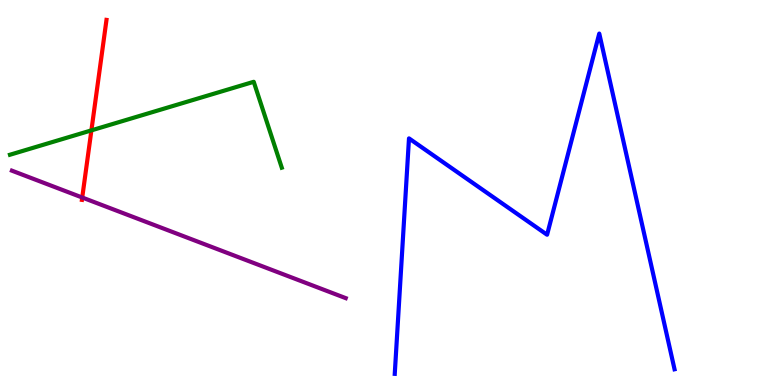[{'lines': ['blue', 'red'], 'intersections': []}, {'lines': ['green', 'red'], 'intersections': [{'x': 1.18, 'y': 6.61}]}, {'lines': ['purple', 'red'], 'intersections': [{'x': 1.06, 'y': 4.87}]}, {'lines': ['blue', 'green'], 'intersections': []}, {'lines': ['blue', 'purple'], 'intersections': []}, {'lines': ['green', 'purple'], 'intersections': []}]